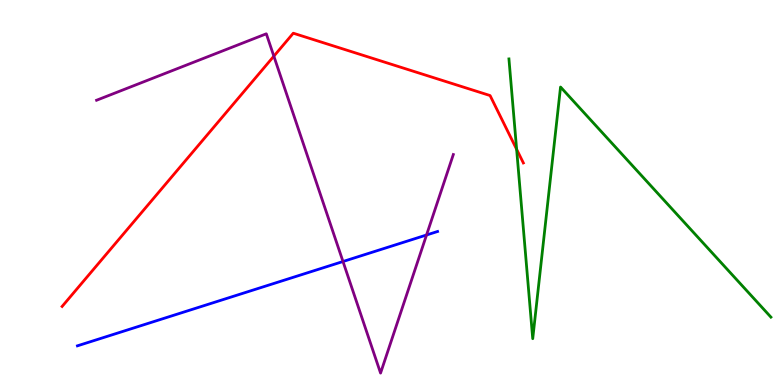[{'lines': ['blue', 'red'], 'intersections': []}, {'lines': ['green', 'red'], 'intersections': [{'x': 6.67, 'y': 6.12}]}, {'lines': ['purple', 'red'], 'intersections': [{'x': 3.53, 'y': 8.54}]}, {'lines': ['blue', 'green'], 'intersections': []}, {'lines': ['blue', 'purple'], 'intersections': [{'x': 4.43, 'y': 3.21}, {'x': 5.5, 'y': 3.9}]}, {'lines': ['green', 'purple'], 'intersections': []}]